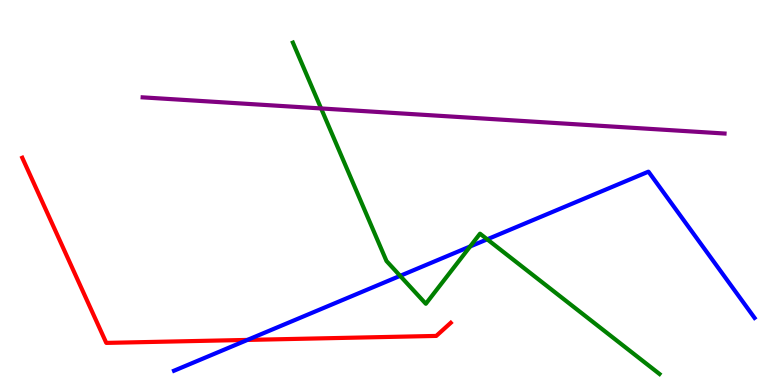[{'lines': ['blue', 'red'], 'intersections': [{'x': 3.19, 'y': 1.17}]}, {'lines': ['green', 'red'], 'intersections': []}, {'lines': ['purple', 'red'], 'intersections': []}, {'lines': ['blue', 'green'], 'intersections': [{'x': 5.16, 'y': 2.84}, {'x': 6.07, 'y': 3.6}, {'x': 6.29, 'y': 3.78}]}, {'lines': ['blue', 'purple'], 'intersections': []}, {'lines': ['green', 'purple'], 'intersections': [{'x': 4.14, 'y': 7.18}]}]